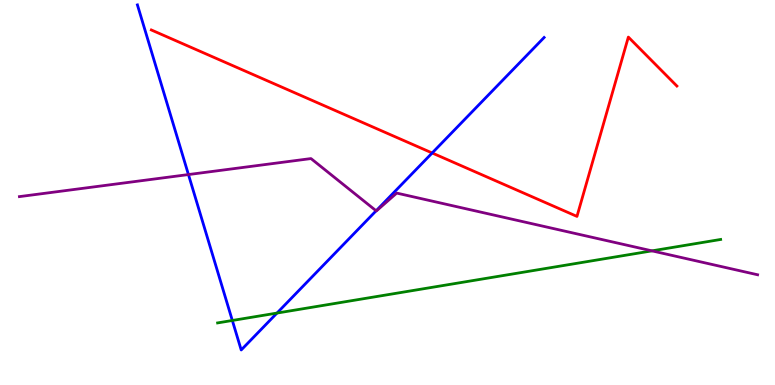[{'lines': ['blue', 'red'], 'intersections': [{'x': 5.58, 'y': 6.03}]}, {'lines': ['green', 'red'], 'intersections': []}, {'lines': ['purple', 'red'], 'intersections': []}, {'lines': ['blue', 'green'], 'intersections': [{'x': 3.0, 'y': 1.68}, {'x': 3.57, 'y': 1.87}]}, {'lines': ['blue', 'purple'], 'intersections': [{'x': 2.43, 'y': 5.47}, {'x': 4.85, 'y': 4.52}]}, {'lines': ['green', 'purple'], 'intersections': [{'x': 8.41, 'y': 3.48}]}]